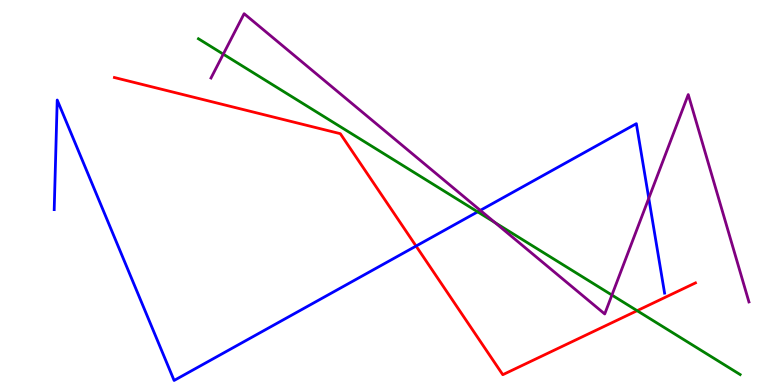[{'lines': ['blue', 'red'], 'intersections': [{'x': 5.37, 'y': 3.61}]}, {'lines': ['green', 'red'], 'intersections': [{'x': 8.22, 'y': 1.93}]}, {'lines': ['purple', 'red'], 'intersections': []}, {'lines': ['blue', 'green'], 'intersections': [{'x': 6.16, 'y': 4.5}]}, {'lines': ['blue', 'purple'], 'intersections': [{'x': 6.2, 'y': 4.54}, {'x': 8.37, 'y': 4.85}]}, {'lines': ['green', 'purple'], 'intersections': [{'x': 2.88, 'y': 8.59}, {'x': 6.39, 'y': 4.22}, {'x': 7.9, 'y': 2.34}]}]